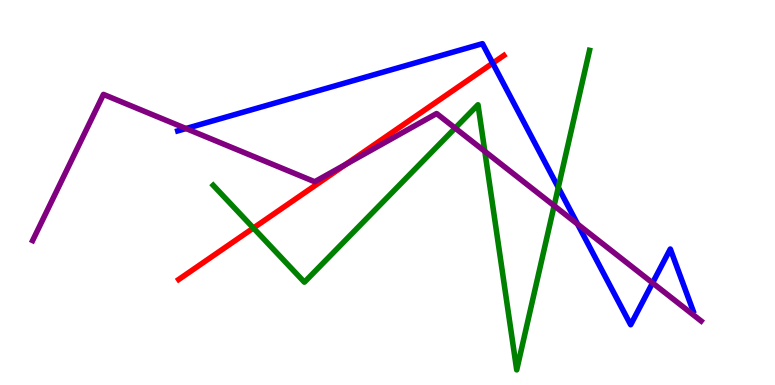[{'lines': ['blue', 'red'], 'intersections': [{'x': 6.36, 'y': 8.36}]}, {'lines': ['green', 'red'], 'intersections': [{'x': 3.27, 'y': 4.08}]}, {'lines': ['purple', 'red'], 'intersections': [{'x': 4.46, 'y': 5.73}]}, {'lines': ['blue', 'green'], 'intersections': [{'x': 7.2, 'y': 5.13}]}, {'lines': ['blue', 'purple'], 'intersections': [{'x': 2.4, 'y': 6.66}, {'x': 7.45, 'y': 4.18}, {'x': 8.42, 'y': 2.65}]}, {'lines': ['green', 'purple'], 'intersections': [{'x': 5.87, 'y': 6.67}, {'x': 6.26, 'y': 6.07}, {'x': 7.15, 'y': 4.66}]}]